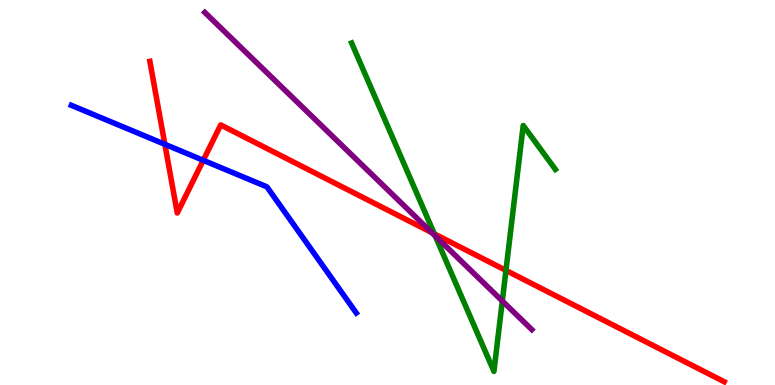[{'lines': ['blue', 'red'], 'intersections': [{'x': 2.13, 'y': 6.25}, {'x': 2.62, 'y': 5.84}]}, {'lines': ['green', 'red'], 'intersections': [{'x': 5.6, 'y': 3.92}, {'x': 6.53, 'y': 2.98}]}, {'lines': ['purple', 'red'], 'intersections': [{'x': 5.57, 'y': 3.96}]}, {'lines': ['blue', 'green'], 'intersections': []}, {'lines': ['blue', 'purple'], 'intersections': []}, {'lines': ['green', 'purple'], 'intersections': [{'x': 5.62, 'y': 3.87}, {'x': 6.48, 'y': 2.18}]}]